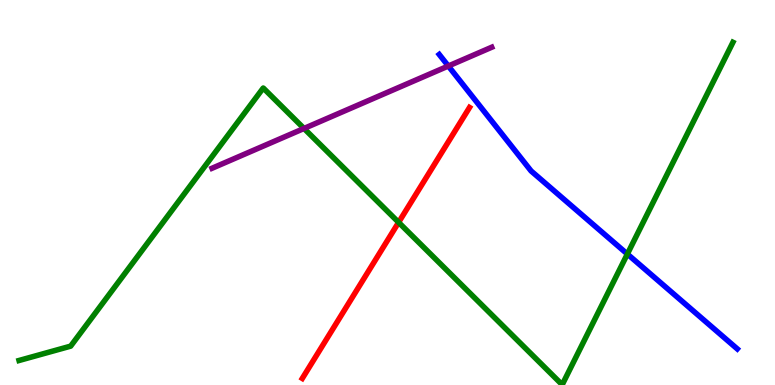[{'lines': ['blue', 'red'], 'intersections': []}, {'lines': ['green', 'red'], 'intersections': [{'x': 5.14, 'y': 4.22}]}, {'lines': ['purple', 'red'], 'intersections': []}, {'lines': ['blue', 'green'], 'intersections': [{'x': 8.1, 'y': 3.4}]}, {'lines': ['blue', 'purple'], 'intersections': [{'x': 5.78, 'y': 8.29}]}, {'lines': ['green', 'purple'], 'intersections': [{'x': 3.92, 'y': 6.66}]}]